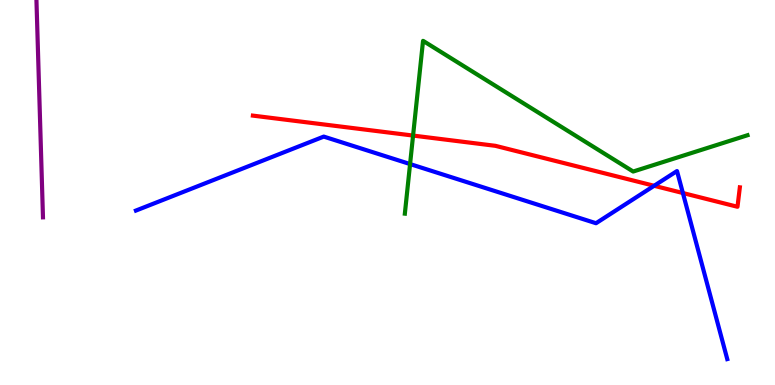[{'lines': ['blue', 'red'], 'intersections': [{'x': 8.44, 'y': 5.17}, {'x': 8.81, 'y': 4.99}]}, {'lines': ['green', 'red'], 'intersections': [{'x': 5.33, 'y': 6.48}]}, {'lines': ['purple', 'red'], 'intersections': []}, {'lines': ['blue', 'green'], 'intersections': [{'x': 5.29, 'y': 5.74}]}, {'lines': ['blue', 'purple'], 'intersections': []}, {'lines': ['green', 'purple'], 'intersections': []}]